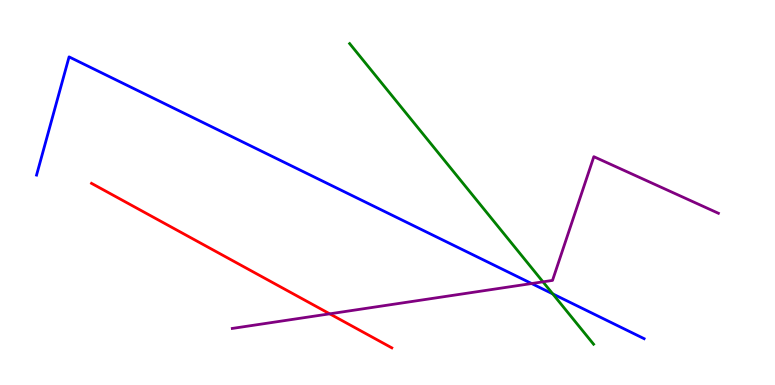[{'lines': ['blue', 'red'], 'intersections': []}, {'lines': ['green', 'red'], 'intersections': []}, {'lines': ['purple', 'red'], 'intersections': [{'x': 4.25, 'y': 1.85}]}, {'lines': ['blue', 'green'], 'intersections': [{'x': 7.13, 'y': 2.37}]}, {'lines': ['blue', 'purple'], 'intersections': [{'x': 6.86, 'y': 2.64}]}, {'lines': ['green', 'purple'], 'intersections': [{'x': 7.01, 'y': 2.68}]}]